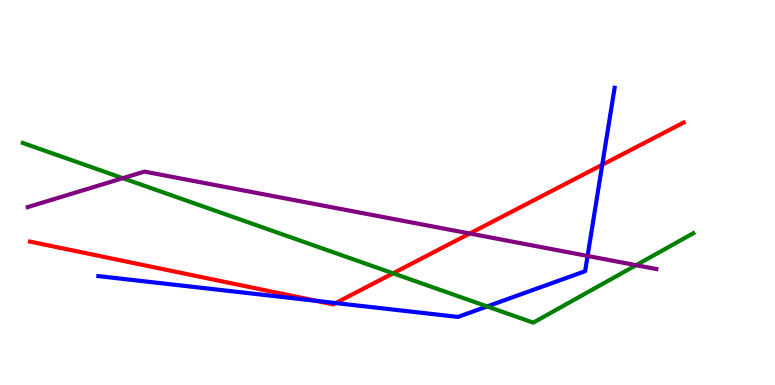[{'lines': ['blue', 'red'], 'intersections': [{'x': 4.08, 'y': 2.19}, {'x': 4.33, 'y': 2.13}, {'x': 7.77, 'y': 5.72}]}, {'lines': ['green', 'red'], 'intersections': [{'x': 5.07, 'y': 2.9}]}, {'lines': ['purple', 'red'], 'intersections': [{'x': 6.06, 'y': 3.93}]}, {'lines': ['blue', 'green'], 'intersections': [{'x': 6.29, 'y': 2.04}]}, {'lines': ['blue', 'purple'], 'intersections': [{'x': 7.58, 'y': 3.35}]}, {'lines': ['green', 'purple'], 'intersections': [{'x': 1.58, 'y': 5.37}, {'x': 8.21, 'y': 3.11}]}]